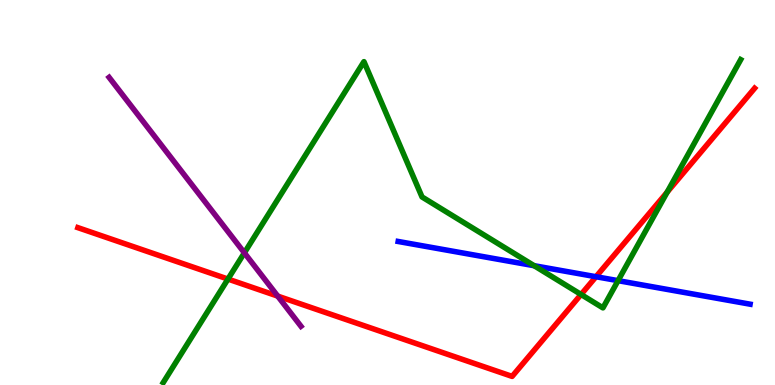[{'lines': ['blue', 'red'], 'intersections': [{'x': 7.69, 'y': 2.81}]}, {'lines': ['green', 'red'], 'intersections': [{'x': 2.94, 'y': 2.75}, {'x': 7.5, 'y': 2.35}, {'x': 8.61, 'y': 5.01}]}, {'lines': ['purple', 'red'], 'intersections': [{'x': 3.58, 'y': 2.31}]}, {'lines': ['blue', 'green'], 'intersections': [{'x': 6.89, 'y': 3.1}, {'x': 7.97, 'y': 2.71}]}, {'lines': ['blue', 'purple'], 'intersections': []}, {'lines': ['green', 'purple'], 'intersections': [{'x': 3.15, 'y': 3.43}]}]